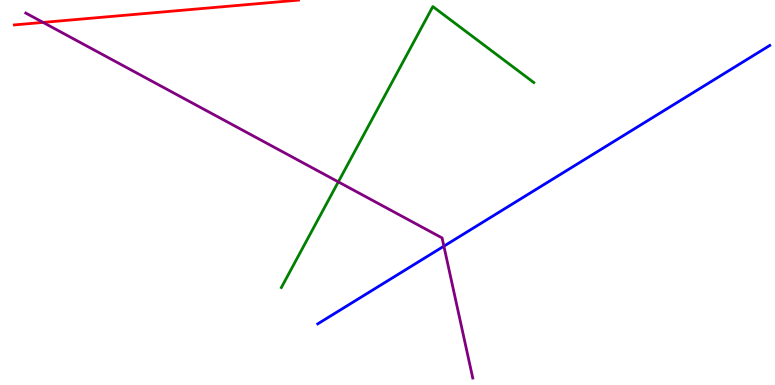[{'lines': ['blue', 'red'], 'intersections': []}, {'lines': ['green', 'red'], 'intersections': []}, {'lines': ['purple', 'red'], 'intersections': [{'x': 0.556, 'y': 9.42}]}, {'lines': ['blue', 'green'], 'intersections': []}, {'lines': ['blue', 'purple'], 'intersections': [{'x': 5.73, 'y': 3.61}]}, {'lines': ['green', 'purple'], 'intersections': [{'x': 4.37, 'y': 5.28}]}]